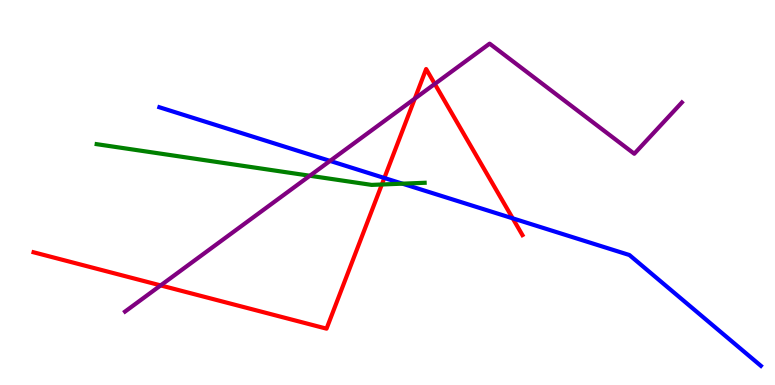[{'lines': ['blue', 'red'], 'intersections': [{'x': 4.96, 'y': 5.38}, {'x': 6.62, 'y': 4.33}]}, {'lines': ['green', 'red'], 'intersections': [{'x': 4.93, 'y': 5.21}]}, {'lines': ['purple', 'red'], 'intersections': [{'x': 2.07, 'y': 2.59}, {'x': 5.35, 'y': 7.44}, {'x': 5.61, 'y': 7.82}]}, {'lines': ['blue', 'green'], 'intersections': [{'x': 5.19, 'y': 5.23}]}, {'lines': ['blue', 'purple'], 'intersections': [{'x': 4.26, 'y': 5.82}]}, {'lines': ['green', 'purple'], 'intersections': [{'x': 4.0, 'y': 5.44}]}]